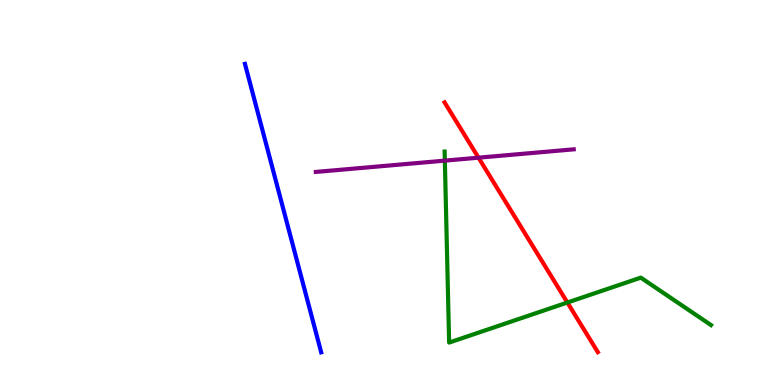[{'lines': ['blue', 'red'], 'intersections': []}, {'lines': ['green', 'red'], 'intersections': [{'x': 7.32, 'y': 2.14}]}, {'lines': ['purple', 'red'], 'intersections': [{'x': 6.17, 'y': 5.9}]}, {'lines': ['blue', 'green'], 'intersections': []}, {'lines': ['blue', 'purple'], 'intersections': []}, {'lines': ['green', 'purple'], 'intersections': [{'x': 5.74, 'y': 5.83}]}]